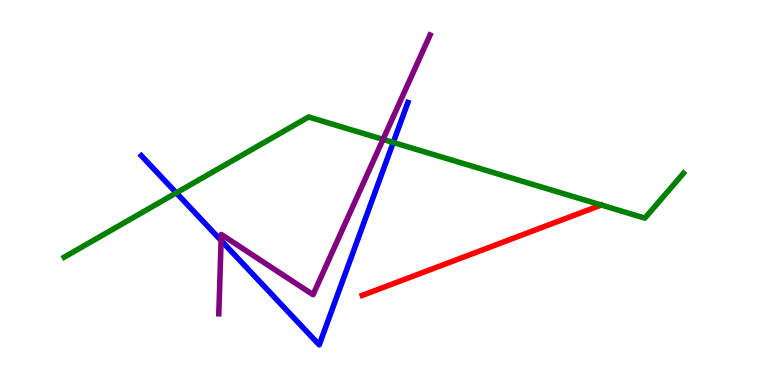[{'lines': ['blue', 'red'], 'intersections': []}, {'lines': ['green', 'red'], 'intersections': []}, {'lines': ['purple', 'red'], 'intersections': []}, {'lines': ['blue', 'green'], 'intersections': [{'x': 2.27, 'y': 4.99}, {'x': 5.07, 'y': 6.3}]}, {'lines': ['blue', 'purple'], 'intersections': [{'x': 2.85, 'y': 3.75}]}, {'lines': ['green', 'purple'], 'intersections': [{'x': 4.94, 'y': 6.38}]}]